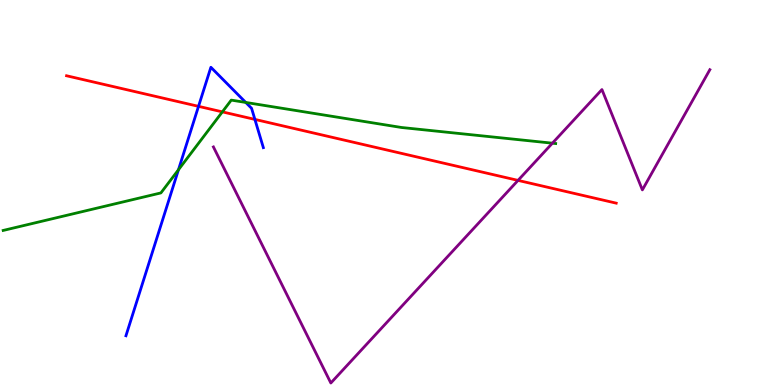[{'lines': ['blue', 'red'], 'intersections': [{'x': 2.56, 'y': 7.24}, {'x': 3.29, 'y': 6.9}]}, {'lines': ['green', 'red'], 'intersections': [{'x': 2.87, 'y': 7.09}]}, {'lines': ['purple', 'red'], 'intersections': [{'x': 6.68, 'y': 5.31}]}, {'lines': ['blue', 'green'], 'intersections': [{'x': 2.3, 'y': 5.59}, {'x': 3.17, 'y': 7.34}]}, {'lines': ['blue', 'purple'], 'intersections': []}, {'lines': ['green', 'purple'], 'intersections': [{'x': 7.13, 'y': 6.28}]}]